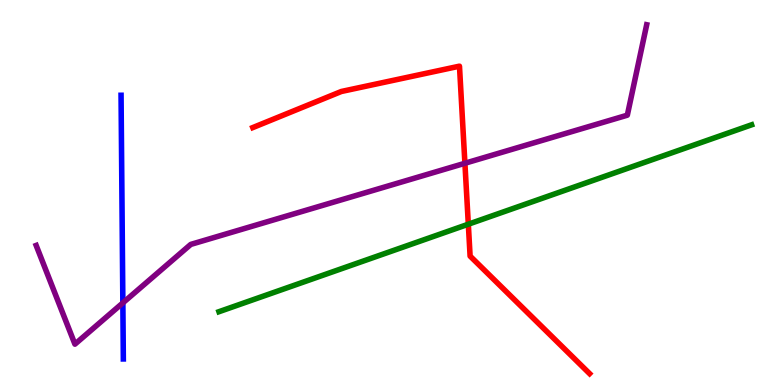[{'lines': ['blue', 'red'], 'intersections': []}, {'lines': ['green', 'red'], 'intersections': [{'x': 6.04, 'y': 4.18}]}, {'lines': ['purple', 'red'], 'intersections': [{'x': 6.0, 'y': 5.76}]}, {'lines': ['blue', 'green'], 'intersections': []}, {'lines': ['blue', 'purple'], 'intersections': [{'x': 1.59, 'y': 2.13}]}, {'lines': ['green', 'purple'], 'intersections': []}]